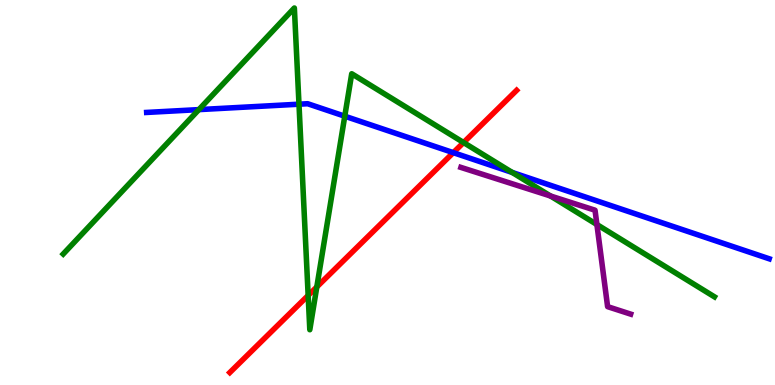[{'lines': ['blue', 'red'], 'intersections': [{'x': 5.85, 'y': 6.04}]}, {'lines': ['green', 'red'], 'intersections': [{'x': 3.98, 'y': 2.33}, {'x': 4.09, 'y': 2.55}, {'x': 5.98, 'y': 6.3}]}, {'lines': ['purple', 'red'], 'intersections': []}, {'lines': ['blue', 'green'], 'intersections': [{'x': 2.57, 'y': 7.15}, {'x': 3.86, 'y': 7.29}, {'x': 4.45, 'y': 6.98}, {'x': 6.61, 'y': 5.52}]}, {'lines': ['blue', 'purple'], 'intersections': []}, {'lines': ['green', 'purple'], 'intersections': [{'x': 7.1, 'y': 4.91}, {'x': 7.7, 'y': 4.17}]}]